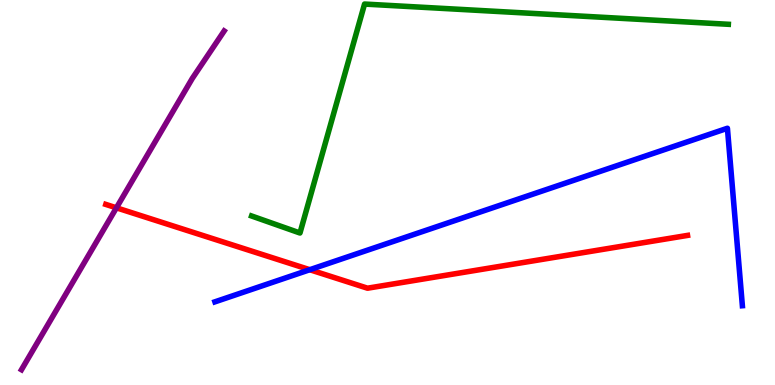[{'lines': ['blue', 'red'], 'intersections': [{'x': 4.0, 'y': 2.99}]}, {'lines': ['green', 'red'], 'intersections': []}, {'lines': ['purple', 'red'], 'intersections': [{'x': 1.5, 'y': 4.6}]}, {'lines': ['blue', 'green'], 'intersections': []}, {'lines': ['blue', 'purple'], 'intersections': []}, {'lines': ['green', 'purple'], 'intersections': []}]